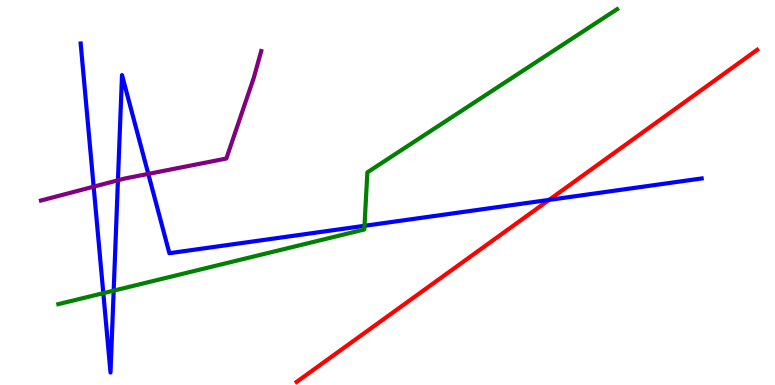[{'lines': ['blue', 'red'], 'intersections': [{'x': 7.08, 'y': 4.81}]}, {'lines': ['green', 'red'], 'intersections': []}, {'lines': ['purple', 'red'], 'intersections': []}, {'lines': ['blue', 'green'], 'intersections': [{'x': 1.33, 'y': 2.39}, {'x': 1.47, 'y': 2.45}, {'x': 4.7, 'y': 4.13}]}, {'lines': ['blue', 'purple'], 'intersections': [{'x': 1.21, 'y': 5.15}, {'x': 1.52, 'y': 5.32}, {'x': 1.91, 'y': 5.48}]}, {'lines': ['green', 'purple'], 'intersections': []}]